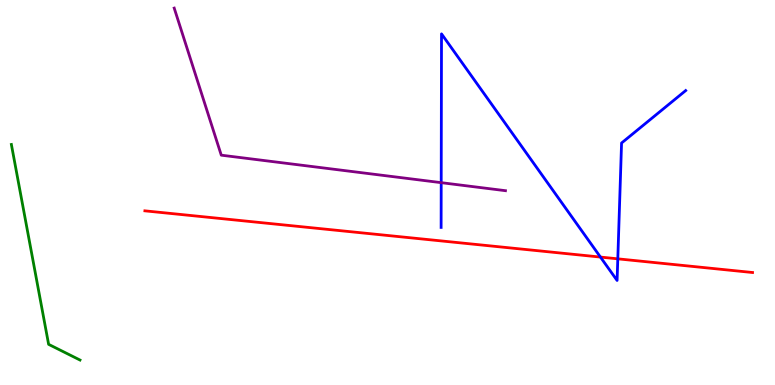[{'lines': ['blue', 'red'], 'intersections': [{'x': 7.75, 'y': 3.32}, {'x': 7.97, 'y': 3.28}]}, {'lines': ['green', 'red'], 'intersections': []}, {'lines': ['purple', 'red'], 'intersections': []}, {'lines': ['blue', 'green'], 'intersections': []}, {'lines': ['blue', 'purple'], 'intersections': [{'x': 5.69, 'y': 5.26}]}, {'lines': ['green', 'purple'], 'intersections': []}]